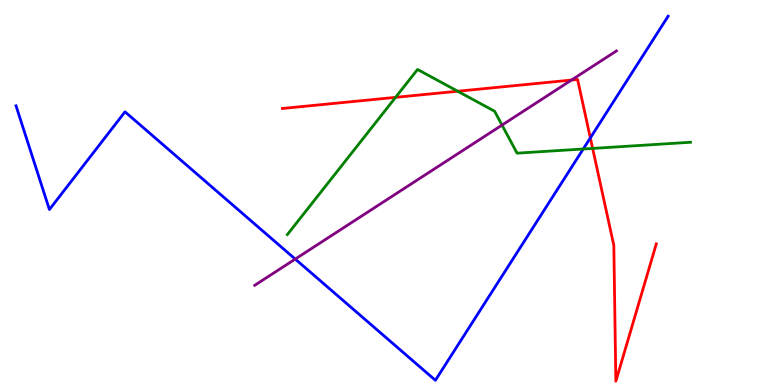[{'lines': ['blue', 'red'], 'intersections': [{'x': 7.62, 'y': 6.42}]}, {'lines': ['green', 'red'], 'intersections': [{'x': 5.1, 'y': 7.47}, {'x': 5.91, 'y': 7.63}, {'x': 7.65, 'y': 6.15}]}, {'lines': ['purple', 'red'], 'intersections': [{'x': 7.37, 'y': 7.92}]}, {'lines': ['blue', 'green'], 'intersections': [{'x': 7.53, 'y': 6.13}]}, {'lines': ['blue', 'purple'], 'intersections': [{'x': 3.81, 'y': 3.27}]}, {'lines': ['green', 'purple'], 'intersections': [{'x': 6.48, 'y': 6.75}]}]